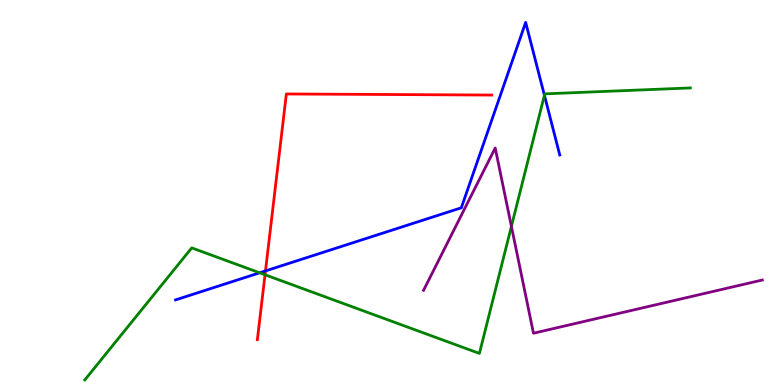[{'lines': ['blue', 'red'], 'intersections': [{'x': 3.43, 'y': 2.96}]}, {'lines': ['green', 'red'], 'intersections': [{'x': 3.42, 'y': 2.86}]}, {'lines': ['purple', 'red'], 'intersections': []}, {'lines': ['blue', 'green'], 'intersections': [{'x': 3.35, 'y': 2.91}, {'x': 7.02, 'y': 7.53}]}, {'lines': ['blue', 'purple'], 'intersections': []}, {'lines': ['green', 'purple'], 'intersections': [{'x': 6.6, 'y': 4.12}]}]